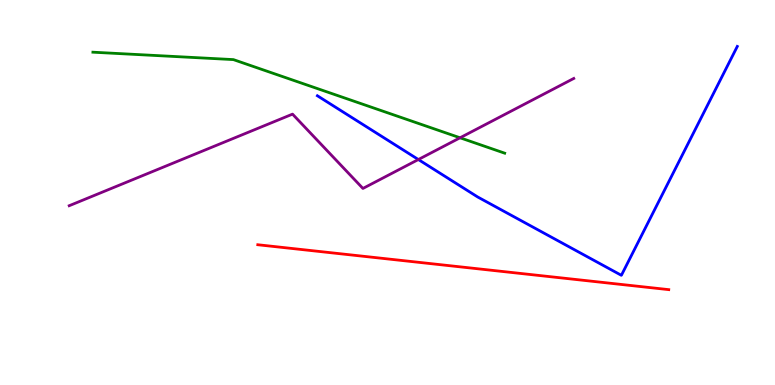[{'lines': ['blue', 'red'], 'intersections': []}, {'lines': ['green', 'red'], 'intersections': []}, {'lines': ['purple', 'red'], 'intersections': []}, {'lines': ['blue', 'green'], 'intersections': []}, {'lines': ['blue', 'purple'], 'intersections': [{'x': 5.4, 'y': 5.86}]}, {'lines': ['green', 'purple'], 'intersections': [{'x': 5.94, 'y': 6.42}]}]